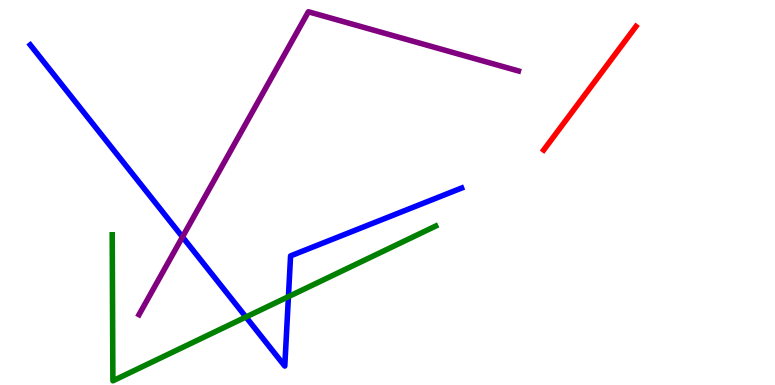[{'lines': ['blue', 'red'], 'intersections': []}, {'lines': ['green', 'red'], 'intersections': []}, {'lines': ['purple', 'red'], 'intersections': []}, {'lines': ['blue', 'green'], 'intersections': [{'x': 3.17, 'y': 1.77}, {'x': 3.72, 'y': 2.29}]}, {'lines': ['blue', 'purple'], 'intersections': [{'x': 2.35, 'y': 3.85}]}, {'lines': ['green', 'purple'], 'intersections': []}]